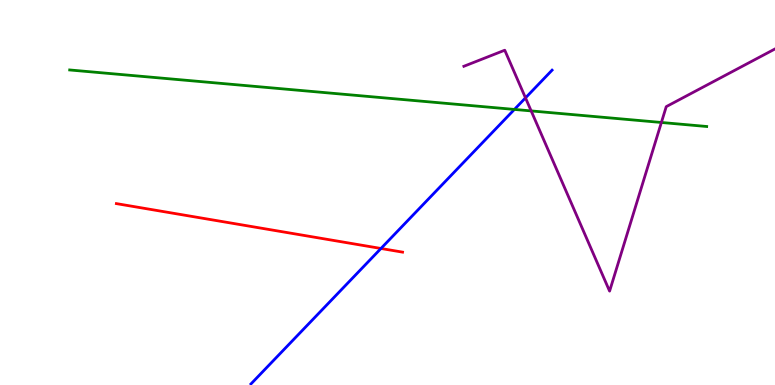[{'lines': ['blue', 'red'], 'intersections': [{'x': 4.92, 'y': 3.55}]}, {'lines': ['green', 'red'], 'intersections': []}, {'lines': ['purple', 'red'], 'intersections': []}, {'lines': ['blue', 'green'], 'intersections': [{'x': 6.64, 'y': 7.16}]}, {'lines': ['blue', 'purple'], 'intersections': [{'x': 6.78, 'y': 7.46}]}, {'lines': ['green', 'purple'], 'intersections': [{'x': 6.85, 'y': 7.12}, {'x': 8.53, 'y': 6.82}]}]